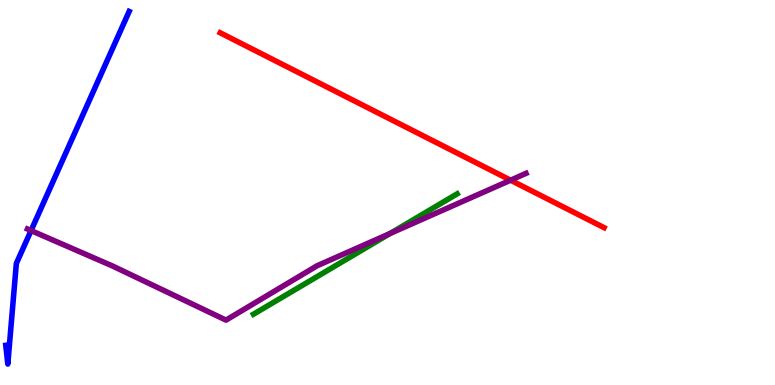[{'lines': ['blue', 'red'], 'intersections': []}, {'lines': ['green', 'red'], 'intersections': []}, {'lines': ['purple', 'red'], 'intersections': [{'x': 6.59, 'y': 5.32}]}, {'lines': ['blue', 'green'], 'intersections': []}, {'lines': ['blue', 'purple'], 'intersections': [{'x': 0.401, 'y': 4.01}]}, {'lines': ['green', 'purple'], 'intersections': [{'x': 5.03, 'y': 3.94}]}]